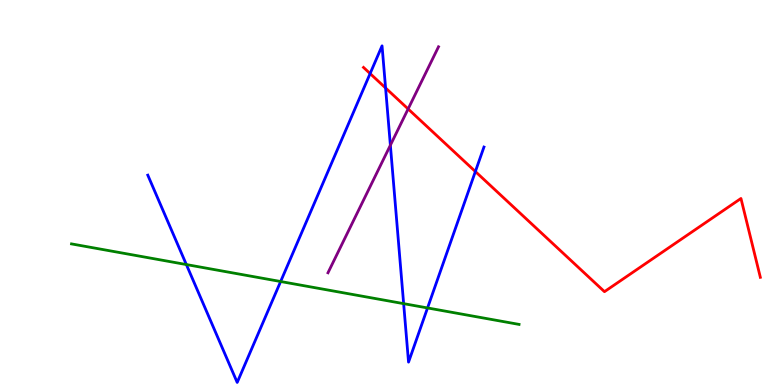[{'lines': ['blue', 'red'], 'intersections': [{'x': 4.78, 'y': 8.09}, {'x': 4.98, 'y': 7.72}, {'x': 6.13, 'y': 5.54}]}, {'lines': ['green', 'red'], 'intersections': []}, {'lines': ['purple', 'red'], 'intersections': [{'x': 5.27, 'y': 7.17}]}, {'lines': ['blue', 'green'], 'intersections': [{'x': 2.4, 'y': 3.13}, {'x': 3.62, 'y': 2.69}, {'x': 5.21, 'y': 2.11}, {'x': 5.52, 'y': 2.0}]}, {'lines': ['blue', 'purple'], 'intersections': [{'x': 5.04, 'y': 6.23}]}, {'lines': ['green', 'purple'], 'intersections': []}]